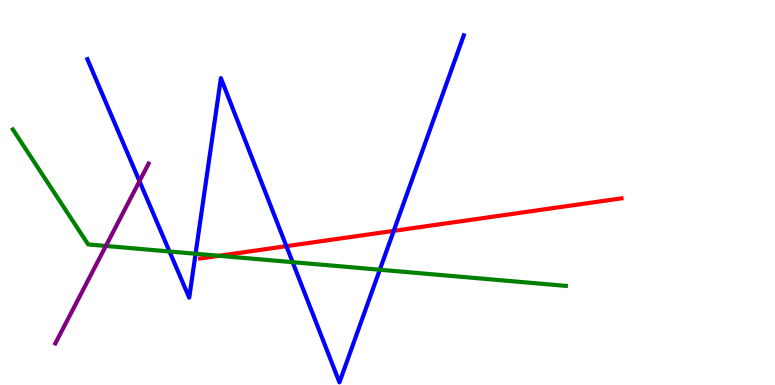[{'lines': ['blue', 'red'], 'intersections': [{'x': 3.7, 'y': 3.61}, {'x': 5.08, 'y': 4.0}]}, {'lines': ['green', 'red'], 'intersections': [{'x': 2.83, 'y': 3.36}]}, {'lines': ['purple', 'red'], 'intersections': []}, {'lines': ['blue', 'green'], 'intersections': [{'x': 2.19, 'y': 3.47}, {'x': 2.52, 'y': 3.41}, {'x': 3.78, 'y': 3.19}, {'x': 4.9, 'y': 2.99}]}, {'lines': ['blue', 'purple'], 'intersections': [{'x': 1.8, 'y': 5.29}]}, {'lines': ['green', 'purple'], 'intersections': [{'x': 1.37, 'y': 3.61}]}]